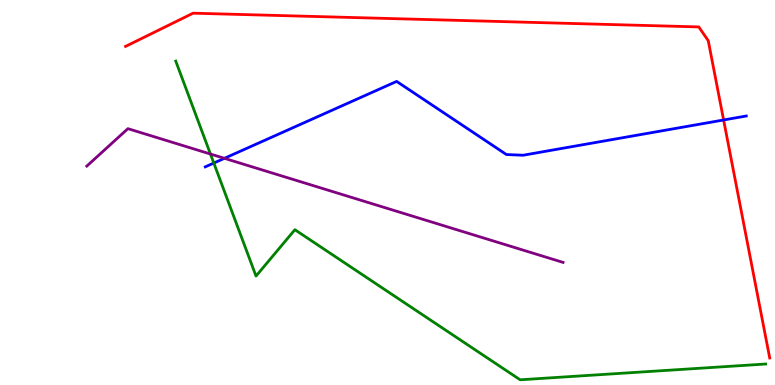[{'lines': ['blue', 'red'], 'intersections': [{'x': 9.34, 'y': 6.88}]}, {'lines': ['green', 'red'], 'intersections': []}, {'lines': ['purple', 'red'], 'intersections': []}, {'lines': ['blue', 'green'], 'intersections': [{'x': 2.76, 'y': 5.77}]}, {'lines': ['blue', 'purple'], 'intersections': [{'x': 2.9, 'y': 5.89}]}, {'lines': ['green', 'purple'], 'intersections': [{'x': 2.72, 'y': 6.0}]}]